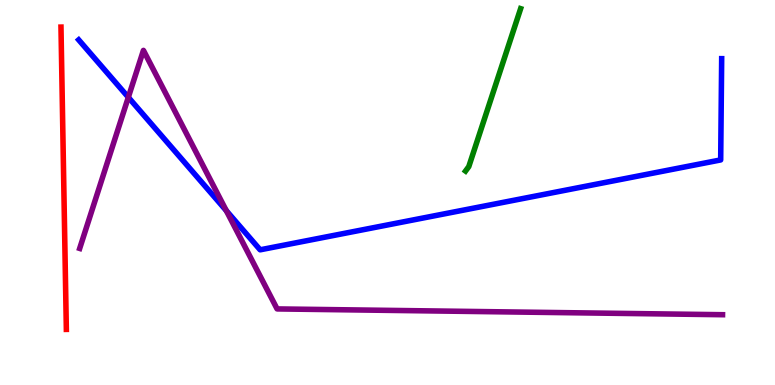[{'lines': ['blue', 'red'], 'intersections': []}, {'lines': ['green', 'red'], 'intersections': []}, {'lines': ['purple', 'red'], 'intersections': []}, {'lines': ['blue', 'green'], 'intersections': []}, {'lines': ['blue', 'purple'], 'intersections': [{'x': 1.66, 'y': 7.47}, {'x': 2.92, 'y': 4.53}]}, {'lines': ['green', 'purple'], 'intersections': []}]